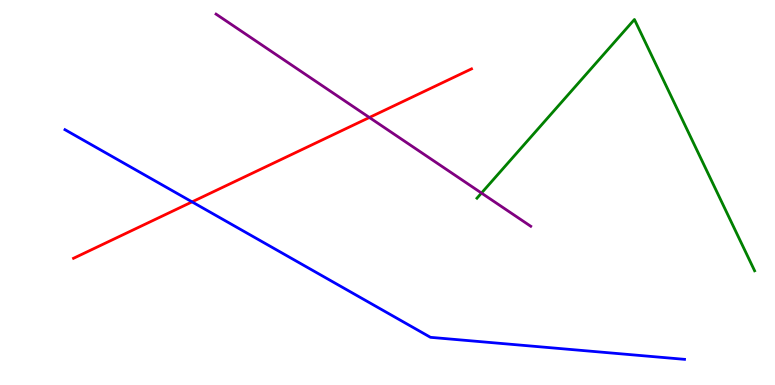[{'lines': ['blue', 'red'], 'intersections': [{'x': 2.48, 'y': 4.76}]}, {'lines': ['green', 'red'], 'intersections': []}, {'lines': ['purple', 'red'], 'intersections': [{'x': 4.77, 'y': 6.95}]}, {'lines': ['blue', 'green'], 'intersections': []}, {'lines': ['blue', 'purple'], 'intersections': []}, {'lines': ['green', 'purple'], 'intersections': [{'x': 6.21, 'y': 4.99}]}]